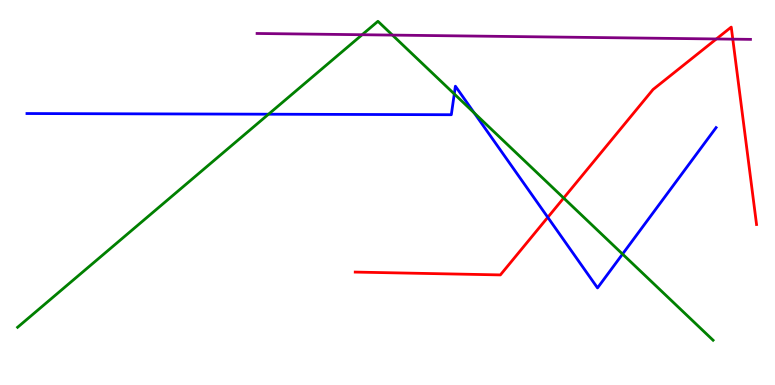[{'lines': ['blue', 'red'], 'intersections': [{'x': 7.07, 'y': 4.36}]}, {'lines': ['green', 'red'], 'intersections': [{'x': 7.27, 'y': 4.86}]}, {'lines': ['purple', 'red'], 'intersections': [{'x': 9.24, 'y': 8.99}, {'x': 9.46, 'y': 8.98}]}, {'lines': ['blue', 'green'], 'intersections': [{'x': 3.46, 'y': 7.03}, {'x': 5.86, 'y': 7.56}, {'x': 6.12, 'y': 7.07}, {'x': 8.03, 'y': 3.4}]}, {'lines': ['blue', 'purple'], 'intersections': []}, {'lines': ['green', 'purple'], 'intersections': [{'x': 4.67, 'y': 9.1}, {'x': 5.06, 'y': 9.09}]}]